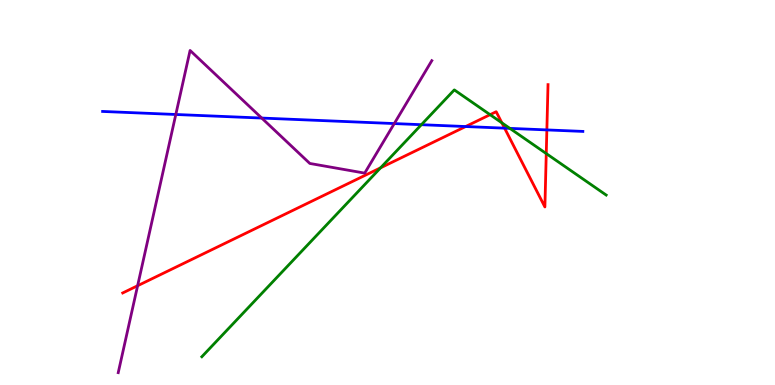[{'lines': ['blue', 'red'], 'intersections': [{'x': 6.01, 'y': 6.71}, {'x': 6.51, 'y': 6.67}, {'x': 7.06, 'y': 6.63}]}, {'lines': ['green', 'red'], 'intersections': [{'x': 4.91, 'y': 5.64}, {'x': 6.32, 'y': 7.02}, {'x': 6.48, 'y': 6.81}, {'x': 7.05, 'y': 6.01}]}, {'lines': ['purple', 'red'], 'intersections': [{'x': 1.78, 'y': 2.58}]}, {'lines': ['blue', 'green'], 'intersections': [{'x': 5.44, 'y': 6.76}, {'x': 6.58, 'y': 6.67}]}, {'lines': ['blue', 'purple'], 'intersections': [{'x': 2.27, 'y': 7.03}, {'x': 3.38, 'y': 6.93}, {'x': 5.09, 'y': 6.79}]}, {'lines': ['green', 'purple'], 'intersections': []}]